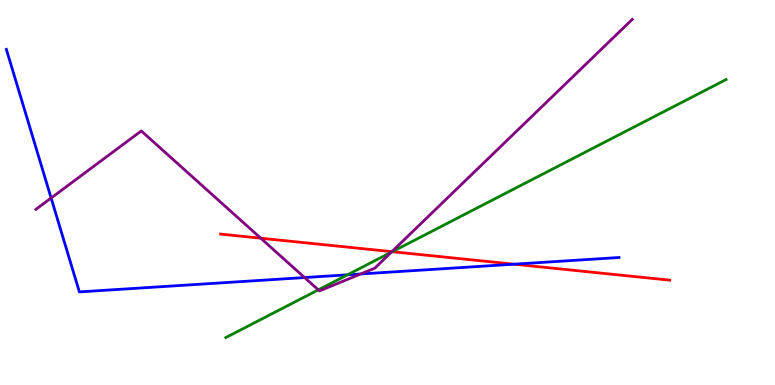[{'lines': ['blue', 'red'], 'intersections': [{'x': 6.63, 'y': 3.14}]}, {'lines': ['green', 'red'], 'intersections': [{'x': 5.06, 'y': 3.46}]}, {'lines': ['purple', 'red'], 'intersections': [{'x': 3.36, 'y': 3.81}, {'x': 5.06, 'y': 3.46}]}, {'lines': ['blue', 'green'], 'intersections': [{'x': 4.48, 'y': 2.86}]}, {'lines': ['blue', 'purple'], 'intersections': [{'x': 0.66, 'y': 4.86}, {'x': 3.93, 'y': 2.79}, {'x': 4.65, 'y': 2.88}]}, {'lines': ['green', 'purple'], 'intersections': [{'x': 4.11, 'y': 2.47}, {'x': 5.05, 'y': 3.45}]}]